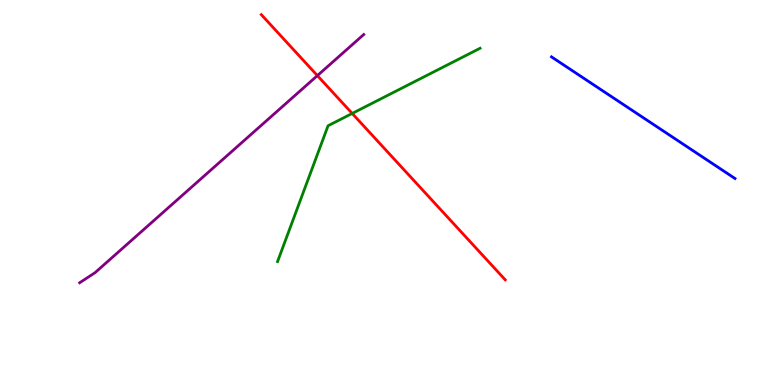[{'lines': ['blue', 'red'], 'intersections': []}, {'lines': ['green', 'red'], 'intersections': [{'x': 4.54, 'y': 7.05}]}, {'lines': ['purple', 'red'], 'intersections': [{'x': 4.1, 'y': 8.04}]}, {'lines': ['blue', 'green'], 'intersections': []}, {'lines': ['blue', 'purple'], 'intersections': []}, {'lines': ['green', 'purple'], 'intersections': []}]